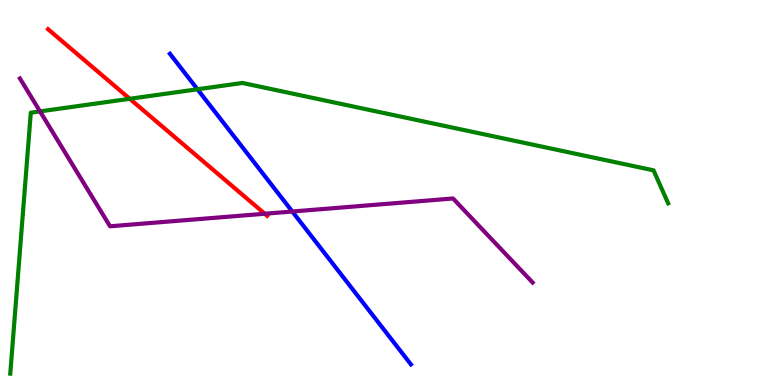[{'lines': ['blue', 'red'], 'intersections': []}, {'lines': ['green', 'red'], 'intersections': [{'x': 1.67, 'y': 7.43}]}, {'lines': ['purple', 'red'], 'intersections': [{'x': 3.42, 'y': 4.45}]}, {'lines': ['blue', 'green'], 'intersections': [{'x': 2.55, 'y': 7.68}]}, {'lines': ['blue', 'purple'], 'intersections': [{'x': 3.77, 'y': 4.51}]}, {'lines': ['green', 'purple'], 'intersections': [{'x': 0.516, 'y': 7.11}]}]